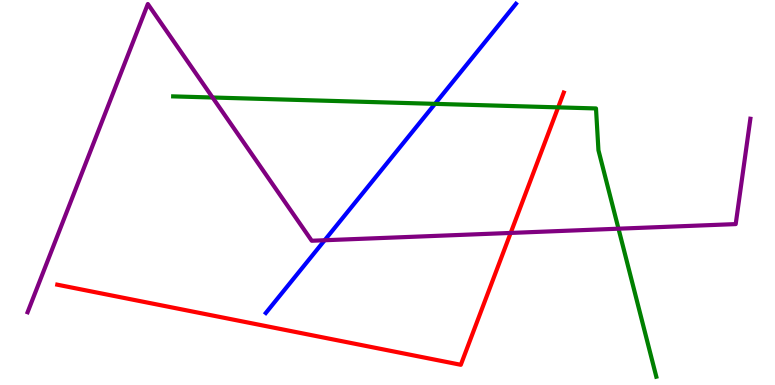[{'lines': ['blue', 'red'], 'intersections': []}, {'lines': ['green', 'red'], 'intersections': [{'x': 7.2, 'y': 7.21}]}, {'lines': ['purple', 'red'], 'intersections': [{'x': 6.59, 'y': 3.95}]}, {'lines': ['blue', 'green'], 'intersections': [{'x': 5.61, 'y': 7.3}]}, {'lines': ['blue', 'purple'], 'intersections': [{'x': 4.19, 'y': 3.76}]}, {'lines': ['green', 'purple'], 'intersections': [{'x': 2.74, 'y': 7.47}, {'x': 7.98, 'y': 4.06}]}]